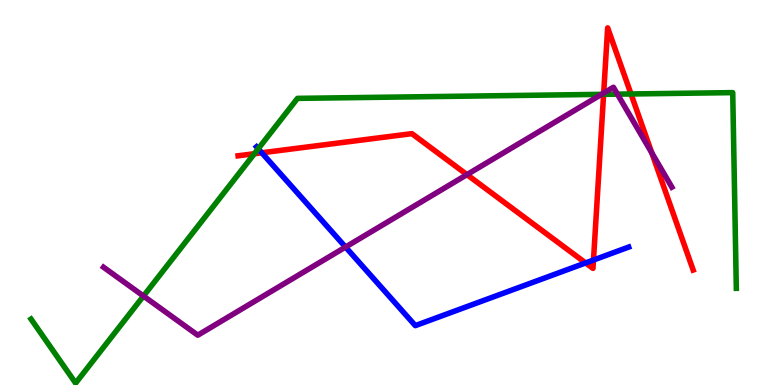[{'lines': ['blue', 'red'], 'intersections': [{'x': 3.38, 'y': 6.03}, {'x': 7.56, 'y': 3.17}, {'x': 7.66, 'y': 3.25}]}, {'lines': ['green', 'red'], 'intersections': [{'x': 3.28, 'y': 6.01}, {'x': 7.79, 'y': 7.55}, {'x': 8.14, 'y': 7.56}]}, {'lines': ['purple', 'red'], 'intersections': [{'x': 6.03, 'y': 5.46}, {'x': 7.79, 'y': 7.58}, {'x': 8.41, 'y': 6.03}]}, {'lines': ['blue', 'green'], 'intersections': [{'x': 3.33, 'y': 6.14}]}, {'lines': ['blue', 'purple'], 'intersections': [{'x': 4.46, 'y': 3.58}]}, {'lines': ['green', 'purple'], 'intersections': [{'x': 1.85, 'y': 2.31}, {'x': 7.76, 'y': 7.55}, {'x': 7.97, 'y': 7.55}]}]